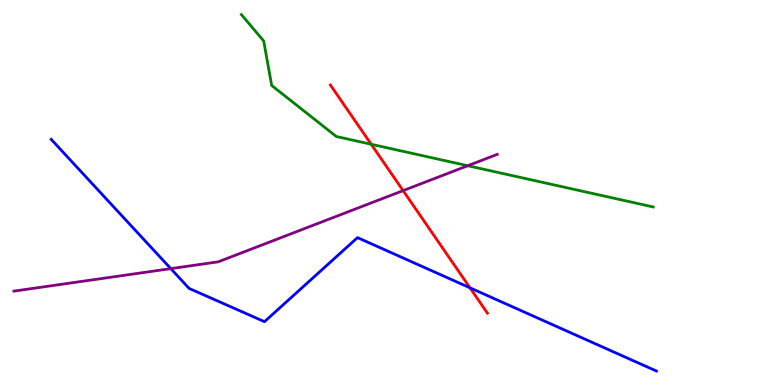[{'lines': ['blue', 'red'], 'intersections': [{'x': 6.06, 'y': 2.52}]}, {'lines': ['green', 'red'], 'intersections': [{'x': 4.79, 'y': 6.25}]}, {'lines': ['purple', 'red'], 'intersections': [{'x': 5.2, 'y': 5.05}]}, {'lines': ['blue', 'green'], 'intersections': []}, {'lines': ['blue', 'purple'], 'intersections': [{'x': 2.2, 'y': 3.02}]}, {'lines': ['green', 'purple'], 'intersections': [{'x': 6.04, 'y': 5.7}]}]